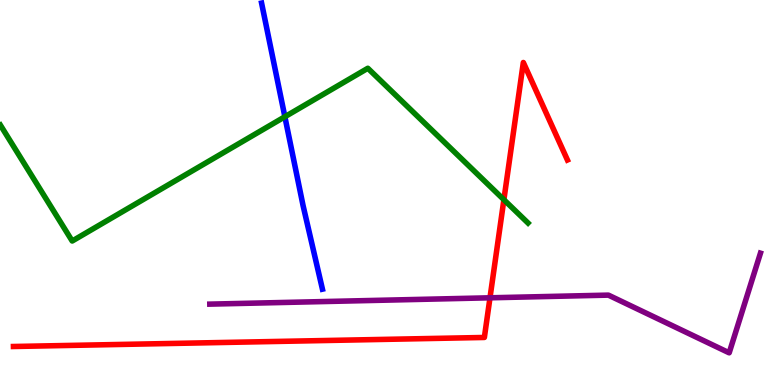[{'lines': ['blue', 'red'], 'intersections': []}, {'lines': ['green', 'red'], 'intersections': [{'x': 6.5, 'y': 4.81}]}, {'lines': ['purple', 'red'], 'intersections': [{'x': 6.32, 'y': 2.26}]}, {'lines': ['blue', 'green'], 'intersections': [{'x': 3.68, 'y': 6.97}]}, {'lines': ['blue', 'purple'], 'intersections': []}, {'lines': ['green', 'purple'], 'intersections': []}]